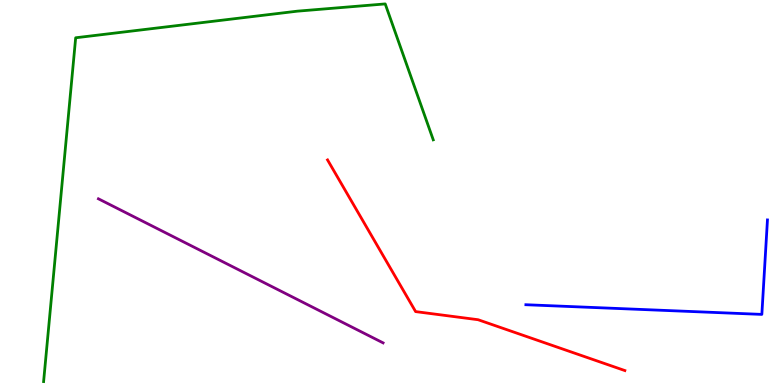[{'lines': ['blue', 'red'], 'intersections': []}, {'lines': ['green', 'red'], 'intersections': []}, {'lines': ['purple', 'red'], 'intersections': []}, {'lines': ['blue', 'green'], 'intersections': []}, {'lines': ['blue', 'purple'], 'intersections': []}, {'lines': ['green', 'purple'], 'intersections': []}]